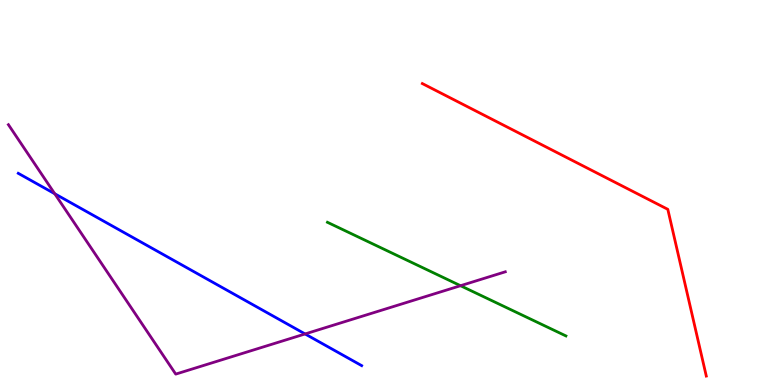[{'lines': ['blue', 'red'], 'intersections': []}, {'lines': ['green', 'red'], 'intersections': []}, {'lines': ['purple', 'red'], 'intersections': []}, {'lines': ['blue', 'green'], 'intersections': []}, {'lines': ['blue', 'purple'], 'intersections': [{'x': 0.706, 'y': 4.97}, {'x': 3.94, 'y': 1.33}]}, {'lines': ['green', 'purple'], 'intersections': [{'x': 5.94, 'y': 2.58}]}]